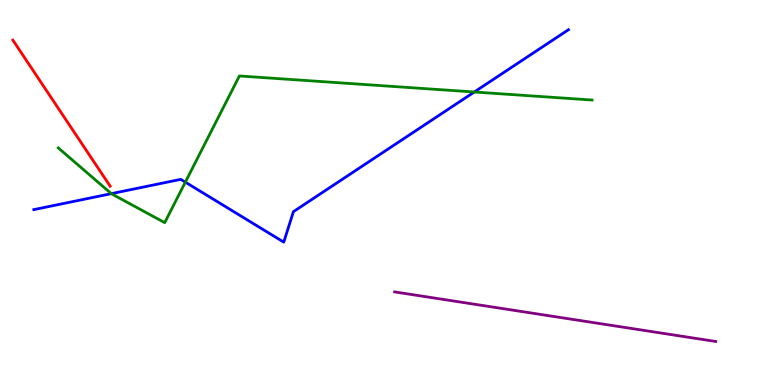[{'lines': ['blue', 'red'], 'intersections': []}, {'lines': ['green', 'red'], 'intersections': []}, {'lines': ['purple', 'red'], 'intersections': []}, {'lines': ['blue', 'green'], 'intersections': [{'x': 1.44, 'y': 4.97}, {'x': 2.39, 'y': 5.27}, {'x': 6.12, 'y': 7.61}]}, {'lines': ['blue', 'purple'], 'intersections': []}, {'lines': ['green', 'purple'], 'intersections': []}]